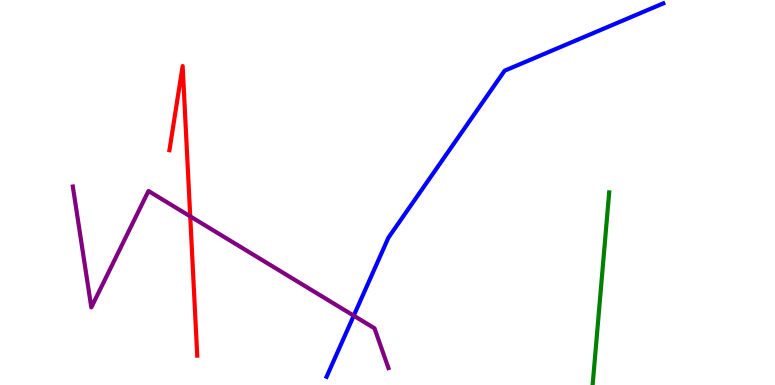[{'lines': ['blue', 'red'], 'intersections': []}, {'lines': ['green', 'red'], 'intersections': []}, {'lines': ['purple', 'red'], 'intersections': [{'x': 2.45, 'y': 4.38}]}, {'lines': ['blue', 'green'], 'intersections': []}, {'lines': ['blue', 'purple'], 'intersections': [{'x': 4.56, 'y': 1.8}]}, {'lines': ['green', 'purple'], 'intersections': []}]